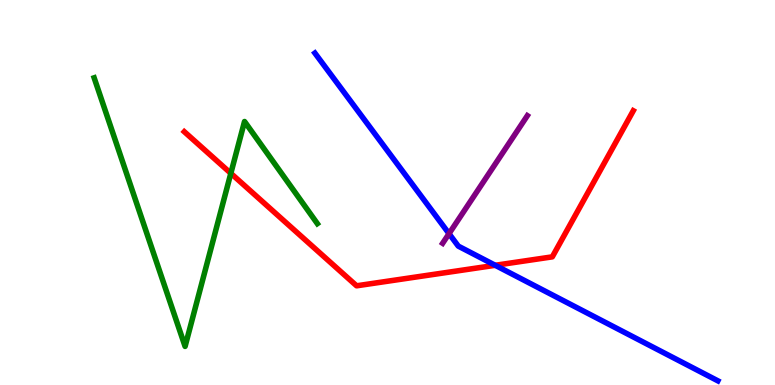[{'lines': ['blue', 'red'], 'intersections': [{'x': 6.39, 'y': 3.11}]}, {'lines': ['green', 'red'], 'intersections': [{'x': 2.98, 'y': 5.5}]}, {'lines': ['purple', 'red'], 'intersections': []}, {'lines': ['blue', 'green'], 'intersections': []}, {'lines': ['blue', 'purple'], 'intersections': [{'x': 5.79, 'y': 3.93}]}, {'lines': ['green', 'purple'], 'intersections': []}]